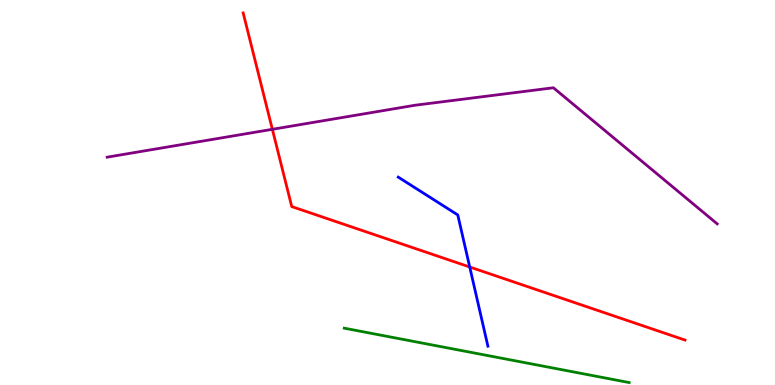[{'lines': ['blue', 'red'], 'intersections': [{'x': 6.06, 'y': 3.06}]}, {'lines': ['green', 'red'], 'intersections': []}, {'lines': ['purple', 'red'], 'intersections': [{'x': 3.51, 'y': 6.64}]}, {'lines': ['blue', 'green'], 'intersections': []}, {'lines': ['blue', 'purple'], 'intersections': []}, {'lines': ['green', 'purple'], 'intersections': []}]